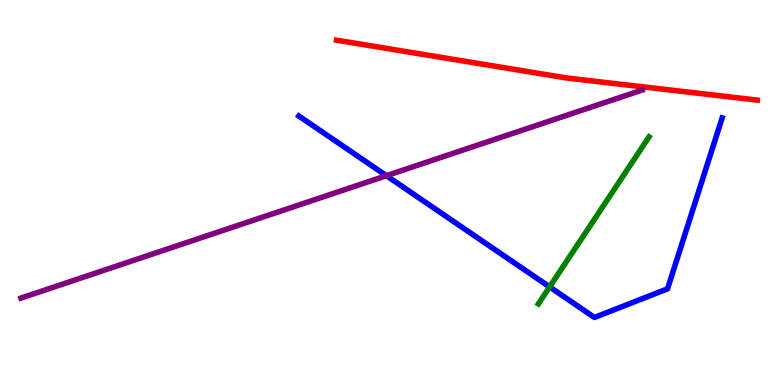[{'lines': ['blue', 'red'], 'intersections': []}, {'lines': ['green', 'red'], 'intersections': []}, {'lines': ['purple', 'red'], 'intersections': []}, {'lines': ['blue', 'green'], 'intersections': [{'x': 7.09, 'y': 2.55}]}, {'lines': ['blue', 'purple'], 'intersections': [{'x': 4.99, 'y': 5.44}]}, {'lines': ['green', 'purple'], 'intersections': []}]